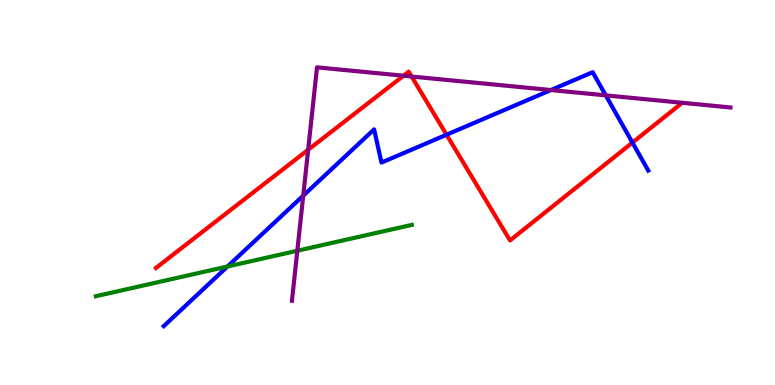[{'lines': ['blue', 'red'], 'intersections': [{'x': 5.76, 'y': 6.5}, {'x': 8.16, 'y': 6.3}]}, {'lines': ['green', 'red'], 'intersections': []}, {'lines': ['purple', 'red'], 'intersections': [{'x': 3.98, 'y': 6.11}, {'x': 5.21, 'y': 8.03}, {'x': 5.31, 'y': 8.01}]}, {'lines': ['blue', 'green'], 'intersections': [{'x': 2.94, 'y': 3.08}]}, {'lines': ['blue', 'purple'], 'intersections': [{'x': 3.91, 'y': 4.92}, {'x': 7.11, 'y': 7.66}, {'x': 7.82, 'y': 7.52}]}, {'lines': ['green', 'purple'], 'intersections': [{'x': 3.84, 'y': 3.49}]}]